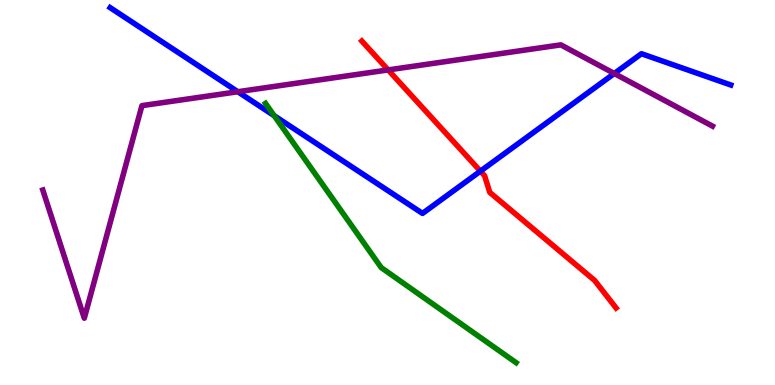[{'lines': ['blue', 'red'], 'intersections': [{'x': 6.2, 'y': 5.55}]}, {'lines': ['green', 'red'], 'intersections': []}, {'lines': ['purple', 'red'], 'intersections': [{'x': 5.01, 'y': 8.18}]}, {'lines': ['blue', 'green'], 'intersections': [{'x': 3.54, 'y': 7.0}]}, {'lines': ['blue', 'purple'], 'intersections': [{'x': 3.07, 'y': 7.62}, {'x': 7.93, 'y': 8.09}]}, {'lines': ['green', 'purple'], 'intersections': []}]